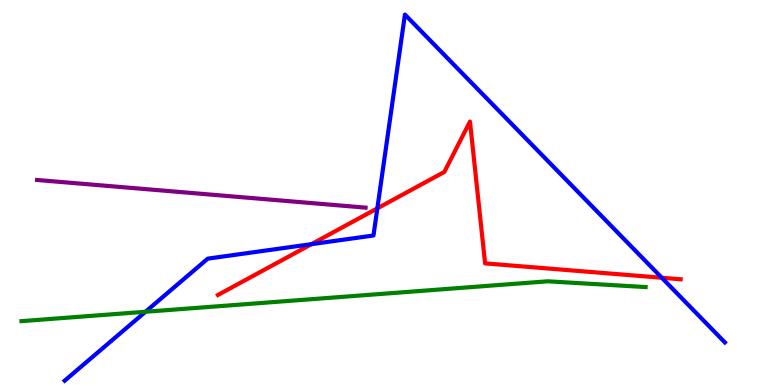[{'lines': ['blue', 'red'], 'intersections': [{'x': 4.02, 'y': 3.66}, {'x': 4.87, 'y': 4.59}, {'x': 8.54, 'y': 2.79}]}, {'lines': ['green', 'red'], 'intersections': []}, {'lines': ['purple', 'red'], 'intersections': []}, {'lines': ['blue', 'green'], 'intersections': [{'x': 1.88, 'y': 1.9}]}, {'lines': ['blue', 'purple'], 'intersections': []}, {'lines': ['green', 'purple'], 'intersections': []}]